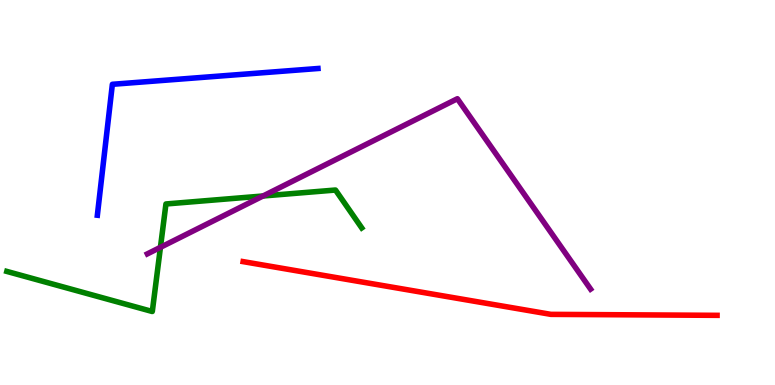[{'lines': ['blue', 'red'], 'intersections': []}, {'lines': ['green', 'red'], 'intersections': []}, {'lines': ['purple', 'red'], 'intersections': []}, {'lines': ['blue', 'green'], 'intersections': []}, {'lines': ['blue', 'purple'], 'intersections': []}, {'lines': ['green', 'purple'], 'intersections': [{'x': 2.07, 'y': 3.58}, {'x': 3.39, 'y': 4.91}]}]